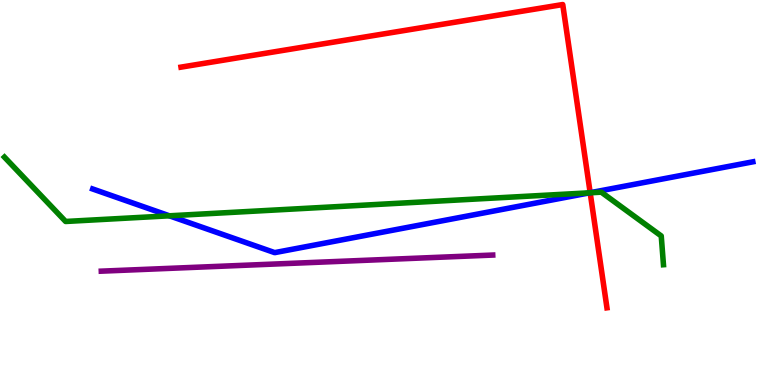[{'lines': ['blue', 'red'], 'intersections': [{'x': 7.62, 'y': 4.99}]}, {'lines': ['green', 'red'], 'intersections': [{'x': 7.62, 'y': 4.99}]}, {'lines': ['purple', 'red'], 'intersections': []}, {'lines': ['blue', 'green'], 'intersections': [{'x': 2.19, 'y': 4.39}, {'x': 7.61, 'y': 4.99}]}, {'lines': ['blue', 'purple'], 'intersections': []}, {'lines': ['green', 'purple'], 'intersections': []}]